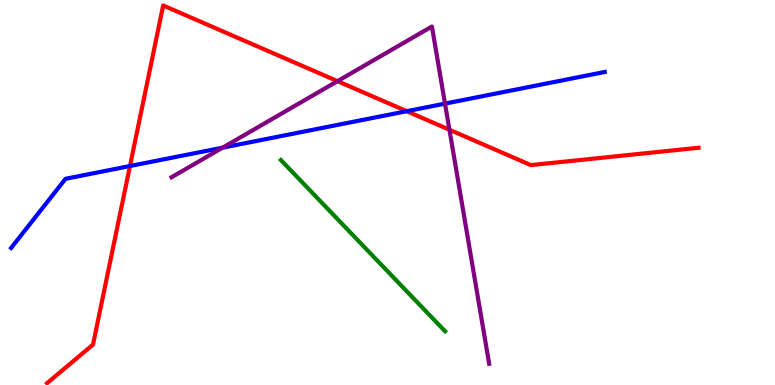[{'lines': ['blue', 'red'], 'intersections': [{'x': 1.68, 'y': 5.69}, {'x': 5.25, 'y': 7.11}]}, {'lines': ['green', 'red'], 'intersections': []}, {'lines': ['purple', 'red'], 'intersections': [{'x': 4.35, 'y': 7.89}, {'x': 5.8, 'y': 6.63}]}, {'lines': ['blue', 'green'], 'intersections': []}, {'lines': ['blue', 'purple'], 'intersections': [{'x': 2.87, 'y': 6.16}, {'x': 5.74, 'y': 7.31}]}, {'lines': ['green', 'purple'], 'intersections': []}]